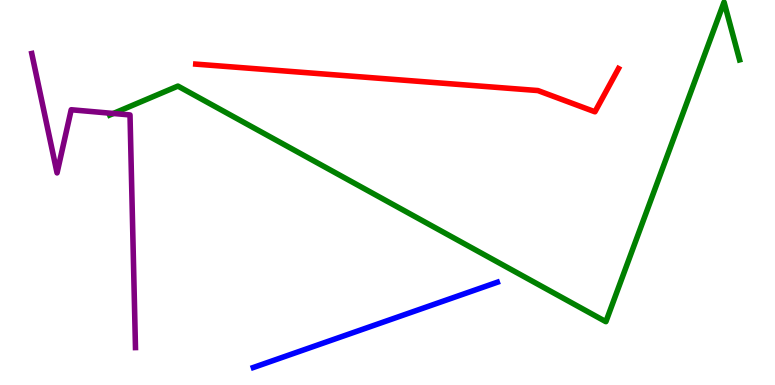[{'lines': ['blue', 'red'], 'intersections': []}, {'lines': ['green', 'red'], 'intersections': []}, {'lines': ['purple', 'red'], 'intersections': []}, {'lines': ['blue', 'green'], 'intersections': []}, {'lines': ['blue', 'purple'], 'intersections': []}, {'lines': ['green', 'purple'], 'intersections': [{'x': 1.46, 'y': 7.05}]}]